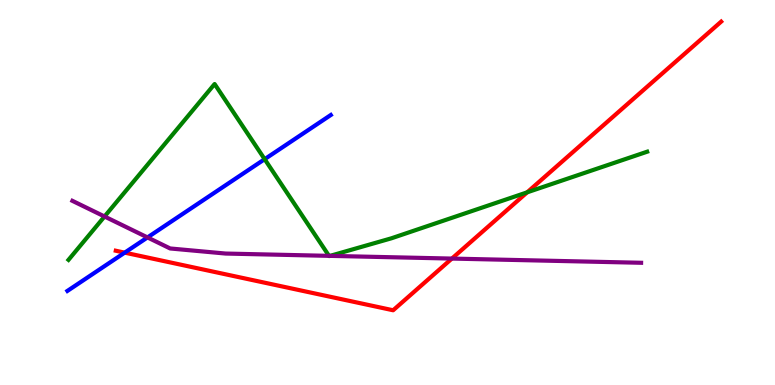[{'lines': ['blue', 'red'], 'intersections': [{'x': 1.61, 'y': 3.44}]}, {'lines': ['green', 'red'], 'intersections': [{'x': 6.8, 'y': 5.0}]}, {'lines': ['purple', 'red'], 'intersections': [{'x': 5.83, 'y': 3.28}]}, {'lines': ['blue', 'green'], 'intersections': [{'x': 3.41, 'y': 5.87}]}, {'lines': ['blue', 'purple'], 'intersections': [{'x': 1.9, 'y': 3.83}]}, {'lines': ['green', 'purple'], 'intersections': [{'x': 1.35, 'y': 4.38}, {'x': 4.25, 'y': 3.35}, {'x': 4.26, 'y': 3.35}]}]